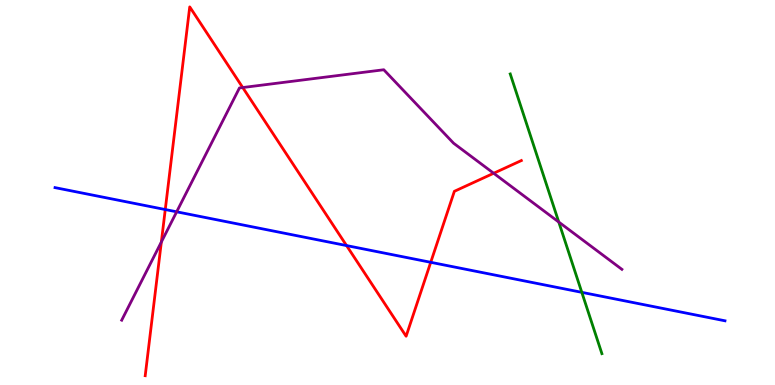[{'lines': ['blue', 'red'], 'intersections': [{'x': 2.13, 'y': 4.56}, {'x': 4.47, 'y': 3.62}, {'x': 5.56, 'y': 3.19}]}, {'lines': ['green', 'red'], 'intersections': []}, {'lines': ['purple', 'red'], 'intersections': [{'x': 2.08, 'y': 3.71}, {'x': 3.13, 'y': 7.73}, {'x': 6.37, 'y': 5.5}]}, {'lines': ['blue', 'green'], 'intersections': [{'x': 7.51, 'y': 2.41}]}, {'lines': ['blue', 'purple'], 'intersections': [{'x': 2.28, 'y': 4.5}]}, {'lines': ['green', 'purple'], 'intersections': [{'x': 7.21, 'y': 4.23}]}]